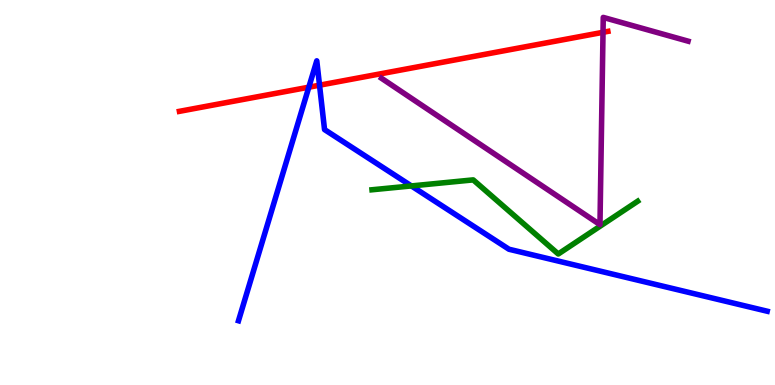[{'lines': ['blue', 'red'], 'intersections': [{'x': 3.98, 'y': 7.74}, {'x': 4.12, 'y': 7.79}]}, {'lines': ['green', 'red'], 'intersections': []}, {'lines': ['purple', 'red'], 'intersections': [{'x': 7.78, 'y': 9.16}]}, {'lines': ['blue', 'green'], 'intersections': [{'x': 5.31, 'y': 5.17}]}, {'lines': ['blue', 'purple'], 'intersections': []}, {'lines': ['green', 'purple'], 'intersections': []}]